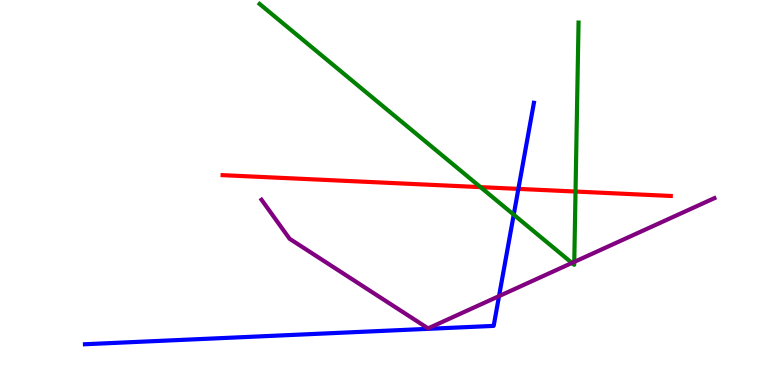[{'lines': ['blue', 'red'], 'intersections': [{'x': 6.69, 'y': 5.09}]}, {'lines': ['green', 'red'], 'intersections': [{'x': 6.2, 'y': 5.14}, {'x': 7.43, 'y': 5.02}]}, {'lines': ['purple', 'red'], 'intersections': []}, {'lines': ['blue', 'green'], 'intersections': [{'x': 6.63, 'y': 4.42}]}, {'lines': ['blue', 'purple'], 'intersections': [{'x': 6.44, 'y': 2.31}]}, {'lines': ['green', 'purple'], 'intersections': [{'x': 7.38, 'y': 3.17}, {'x': 7.41, 'y': 3.2}]}]